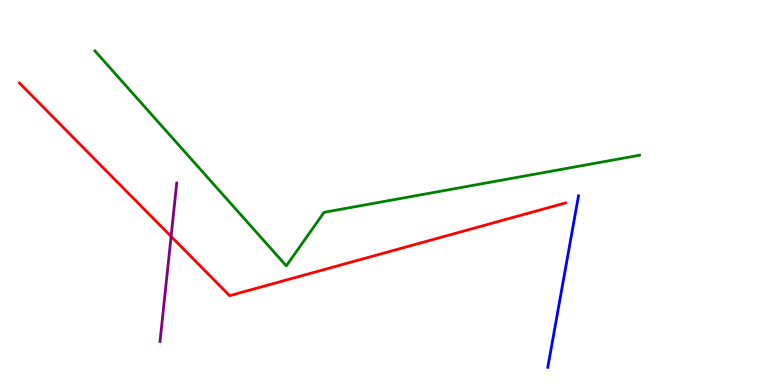[{'lines': ['blue', 'red'], 'intersections': []}, {'lines': ['green', 'red'], 'intersections': []}, {'lines': ['purple', 'red'], 'intersections': [{'x': 2.21, 'y': 3.86}]}, {'lines': ['blue', 'green'], 'intersections': []}, {'lines': ['blue', 'purple'], 'intersections': []}, {'lines': ['green', 'purple'], 'intersections': []}]